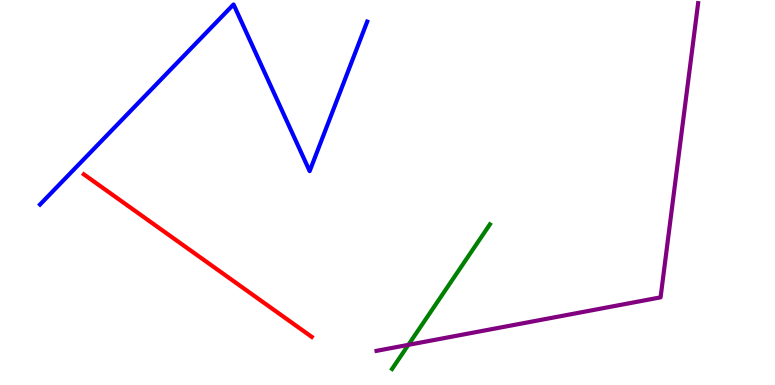[{'lines': ['blue', 'red'], 'intersections': []}, {'lines': ['green', 'red'], 'intersections': []}, {'lines': ['purple', 'red'], 'intersections': []}, {'lines': ['blue', 'green'], 'intersections': []}, {'lines': ['blue', 'purple'], 'intersections': []}, {'lines': ['green', 'purple'], 'intersections': [{'x': 5.27, 'y': 1.04}]}]